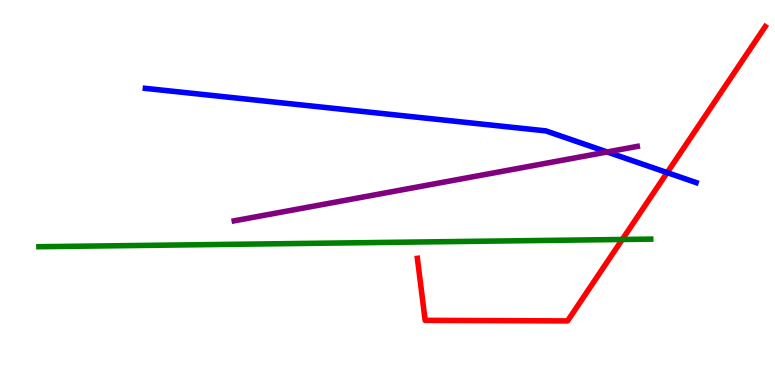[{'lines': ['blue', 'red'], 'intersections': [{'x': 8.61, 'y': 5.52}]}, {'lines': ['green', 'red'], 'intersections': [{'x': 8.03, 'y': 3.78}]}, {'lines': ['purple', 'red'], 'intersections': []}, {'lines': ['blue', 'green'], 'intersections': []}, {'lines': ['blue', 'purple'], 'intersections': [{'x': 7.83, 'y': 6.05}]}, {'lines': ['green', 'purple'], 'intersections': []}]